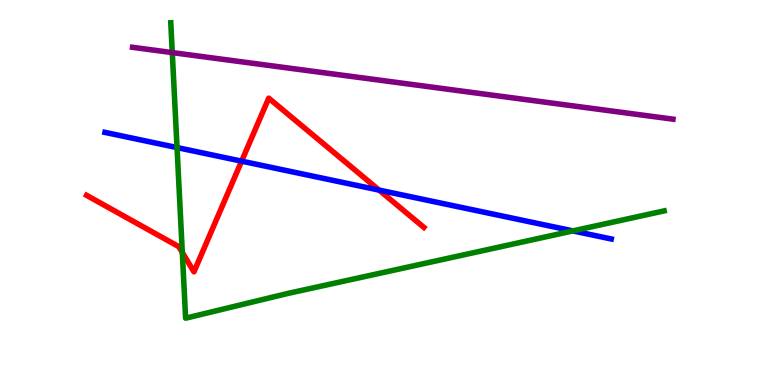[{'lines': ['blue', 'red'], 'intersections': [{'x': 3.12, 'y': 5.81}, {'x': 4.89, 'y': 5.06}]}, {'lines': ['green', 'red'], 'intersections': [{'x': 2.35, 'y': 3.44}]}, {'lines': ['purple', 'red'], 'intersections': []}, {'lines': ['blue', 'green'], 'intersections': [{'x': 2.28, 'y': 6.17}, {'x': 7.39, 'y': 4.0}]}, {'lines': ['blue', 'purple'], 'intersections': []}, {'lines': ['green', 'purple'], 'intersections': [{'x': 2.22, 'y': 8.63}]}]